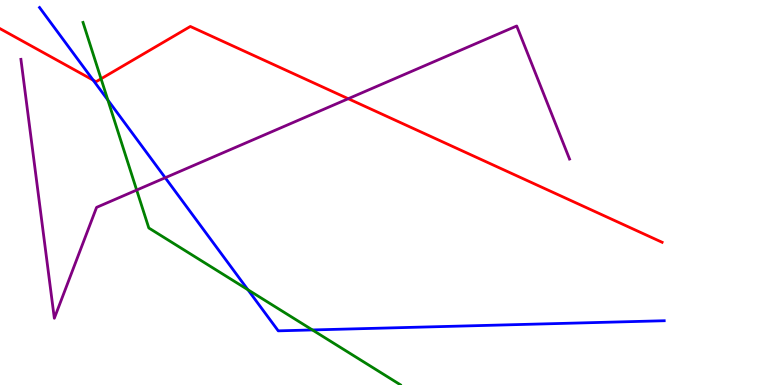[{'lines': ['blue', 'red'], 'intersections': [{'x': 1.2, 'y': 7.92}]}, {'lines': ['green', 'red'], 'intersections': [{'x': 1.3, 'y': 7.95}]}, {'lines': ['purple', 'red'], 'intersections': [{'x': 4.49, 'y': 7.44}]}, {'lines': ['blue', 'green'], 'intersections': [{'x': 1.39, 'y': 7.4}, {'x': 3.2, 'y': 2.47}, {'x': 4.03, 'y': 1.43}]}, {'lines': ['blue', 'purple'], 'intersections': [{'x': 2.13, 'y': 5.38}]}, {'lines': ['green', 'purple'], 'intersections': [{'x': 1.76, 'y': 5.06}]}]